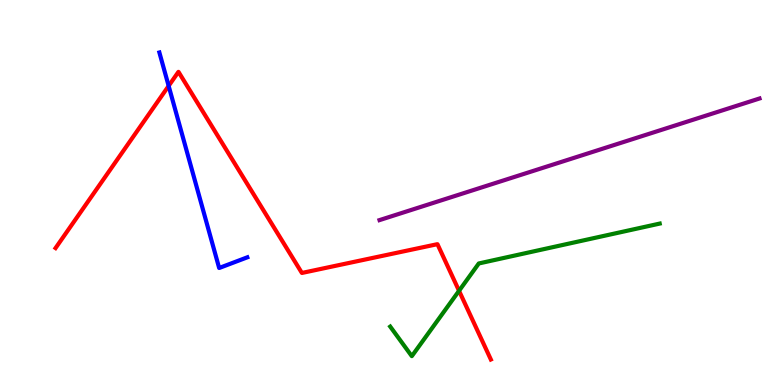[{'lines': ['blue', 'red'], 'intersections': [{'x': 2.18, 'y': 7.77}]}, {'lines': ['green', 'red'], 'intersections': [{'x': 5.92, 'y': 2.45}]}, {'lines': ['purple', 'red'], 'intersections': []}, {'lines': ['blue', 'green'], 'intersections': []}, {'lines': ['blue', 'purple'], 'intersections': []}, {'lines': ['green', 'purple'], 'intersections': []}]